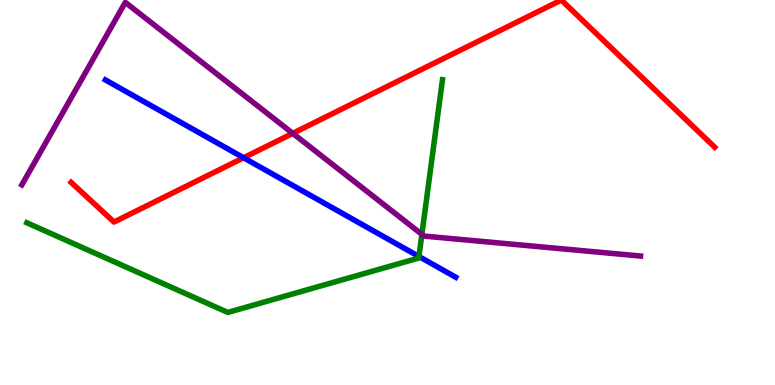[{'lines': ['blue', 'red'], 'intersections': [{'x': 3.14, 'y': 5.9}]}, {'lines': ['green', 'red'], 'intersections': []}, {'lines': ['purple', 'red'], 'intersections': [{'x': 3.78, 'y': 6.54}]}, {'lines': ['blue', 'green'], 'intersections': [{'x': 5.41, 'y': 3.34}]}, {'lines': ['blue', 'purple'], 'intersections': []}, {'lines': ['green', 'purple'], 'intersections': [{'x': 5.44, 'y': 3.91}]}]